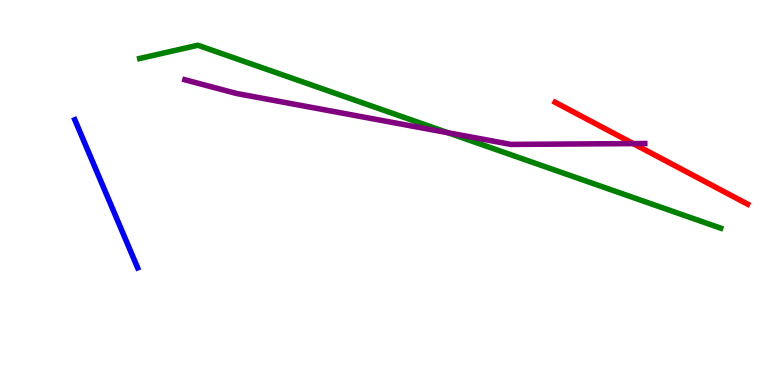[{'lines': ['blue', 'red'], 'intersections': []}, {'lines': ['green', 'red'], 'intersections': []}, {'lines': ['purple', 'red'], 'intersections': [{'x': 8.17, 'y': 6.27}]}, {'lines': ['blue', 'green'], 'intersections': []}, {'lines': ['blue', 'purple'], 'intersections': []}, {'lines': ['green', 'purple'], 'intersections': [{'x': 5.78, 'y': 6.55}]}]